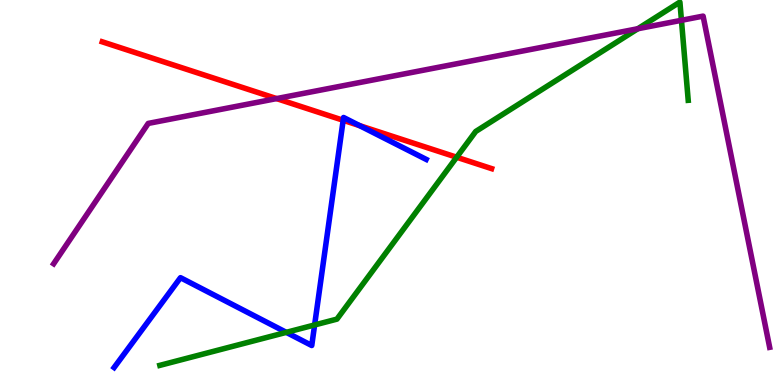[{'lines': ['blue', 'red'], 'intersections': [{'x': 4.43, 'y': 6.88}, {'x': 4.64, 'y': 6.74}]}, {'lines': ['green', 'red'], 'intersections': [{'x': 5.89, 'y': 5.92}]}, {'lines': ['purple', 'red'], 'intersections': [{'x': 3.57, 'y': 7.44}]}, {'lines': ['blue', 'green'], 'intersections': [{'x': 3.69, 'y': 1.37}, {'x': 4.06, 'y': 1.56}]}, {'lines': ['blue', 'purple'], 'intersections': []}, {'lines': ['green', 'purple'], 'intersections': [{'x': 8.23, 'y': 9.25}, {'x': 8.79, 'y': 9.47}]}]